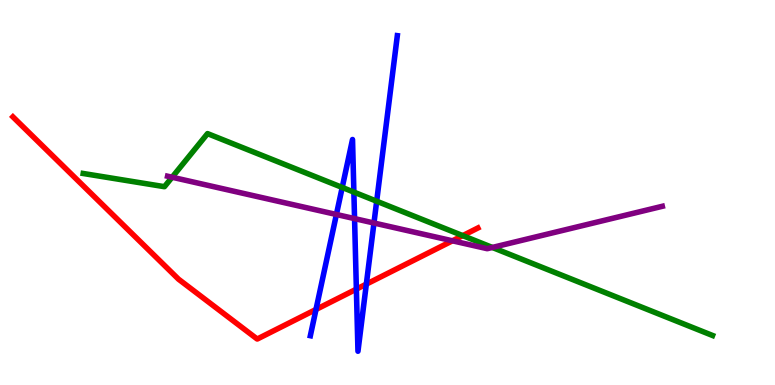[{'lines': ['blue', 'red'], 'intersections': [{'x': 4.08, 'y': 1.96}, {'x': 4.6, 'y': 2.49}, {'x': 4.73, 'y': 2.62}]}, {'lines': ['green', 'red'], 'intersections': [{'x': 5.97, 'y': 3.88}]}, {'lines': ['purple', 'red'], 'intersections': [{'x': 5.84, 'y': 3.75}]}, {'lines': ['blue', 'green'], 'intersections': [{'x': 4.42, 'y': 5.13}, {'x': 4.57, 'y': 5.01}, {'x': 4.86, 'y': 4.77}]}, {'lines': ['blue', 'purple'], 'intersections': [{'x': 4.34, 'y': 4.43}, {'x': 4.57, 'y': 4.32}, {'x': 4.83, 'y': 4.21}]}, {'lines': ['green', 'purple'], 'intersections': [{'x': 2.22, 'y': 5.4}, {'x': 6.35, 'y': 3.57}]}]